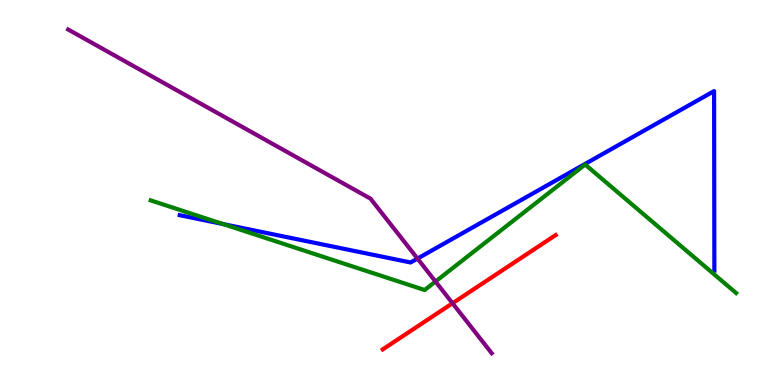[{'lines': ['blue', 'red'], 'intersections': []}, {'lines': ['green', 'red'], 'intersections': []}, {'lines': ['purple', 'red'], 'intersections': [{'x': 5.84, 'y': 2.12}]}, {'lines': ['blue', 'green'], 'intersections': [{'x': 2.88, 'y': 4.18}]}, {'lines': ['blue', 'purple'], 'intersections': [{'x': 5.39, 'y': 3.28}]}, {'lines': ['green', 'purple'], 'intersections': [{'x': 5.62, 'y': 2.69}]}]